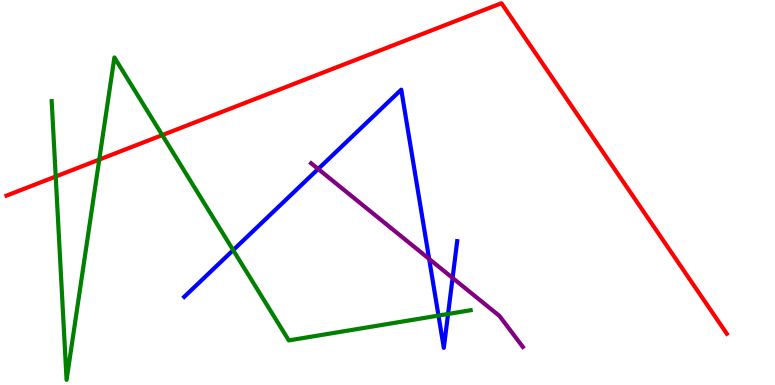[{'lines': ['blue', 'red'], 'intersections': []}, {'lines': ['green', 'red'], 'intersections': [{'x': 0.719, 'y': 5.42}, {'x': 1.28, 'y': 5.85}, {'x': 2.09, 'y': 6.49}]}, {'lines': ['purple', 'red'], 'intersections': []}, {'lines': ['blue', 'green'], 'intersections': [{'x': 3.01, 'y': 3.5}, {'x': 5.66, 'y': 1.8}, {'x': 5.78, 'y': 1.84}]}, {'lines': ['blue', 'purple'], 'intersections': [{'x': 4.11, 'y': 5.61}, {'x': 5.54, 'y': 3.27}, {'x': 5.84, 'y': 2.78}]}, {'lines': ['green', 'purple'], 'intersections': []}]